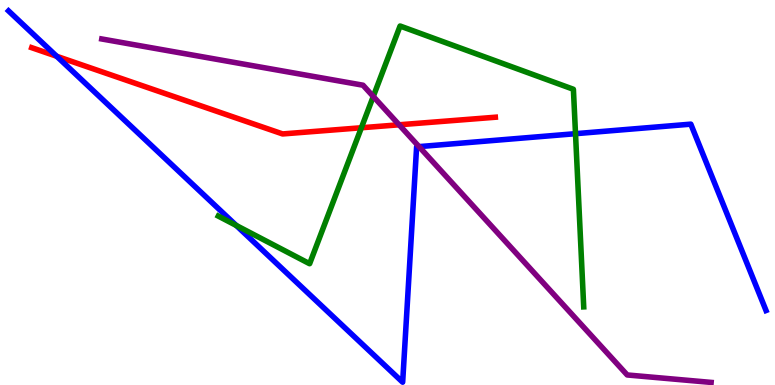[{'lines': ['blue', 'red'], 'intersections': [{'x': 0.731, 'y': 8.54}]}, {'lines': ['green', 'red'], 'intersections': [{'x': 4.66, 'y': 6.68}]}, {'lines': ['purple', 'red'], 'intersections': [{'x': 5.15, 'y': 6.76}]}, {'lines': ['blue', 'green'], 'intersections': [{'x': 3.05, 'y': 4.14}, {'x': 7.43, 'y': 6.53}]}, {'lines': ['blue', 'purple'], 'intersections': [{'x': 5.41, 'y': 6.19}]}, {'lines': ['green', 'purple'], 'intersections': [{'x': 4.82, 'y': 7.49}]}]